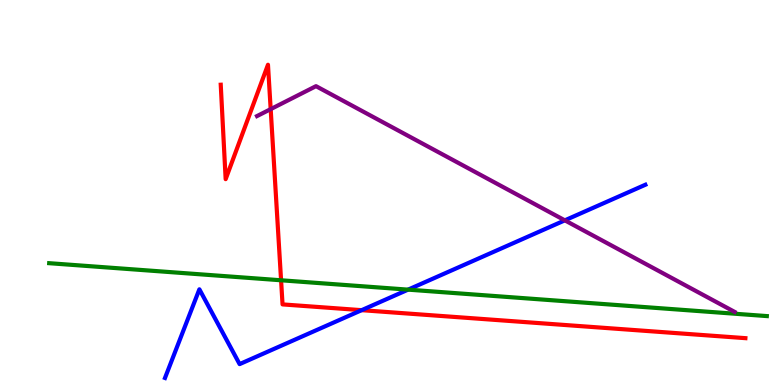[{'lines': ['blue', 'red'], 'intersections': [{'x': 4.67, 'y': 1.94}]}, {'lines': ['green', 'red'], 'intersections': [{'x': 3.63, 'y': 2.72}]}, {'lines': ['purple', 'red'], 'intersections': [{'x': 3.49, 'y': 7.17}]}, {'lines': ['blue', 'green'], 'intersections': [{'x': 5.27, 'y': 2.48}]}, {'lines': ['blue', 'purple'], 'intersections': [{'x': 7.29, 'y': 4.28}]}, {'lines': ['green', 'purple'], 'intersections': []}]